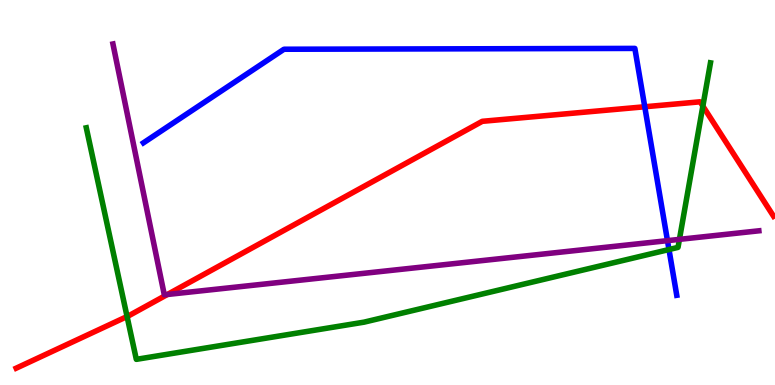[{'lines': ['blue', 'red'], 'intersections': [{'x': 8.32, 'y': 7.23}]}, {'lines': ['green', 'red'], 'intersections': [{'x': 1.64, 'y': 1.78}, {'x': 9.07, 'y': 7.24}]}, {'lines': ['purple', 'red'], 'intersections': [{'x': 2.16, 'y': 2.35}]}, {'lines': ['blue', 'green'], 'intersections': [{'x': 8.63, 'y': 3.52}]}, {'lines': ['blue', 'purple'], 'intersections': [{'x': 8.61, 'y': 3.75}]}, {'lines': ['green', 'purple'], 'intersections': [{'x': 8.77, 'y': 3.78}]}]